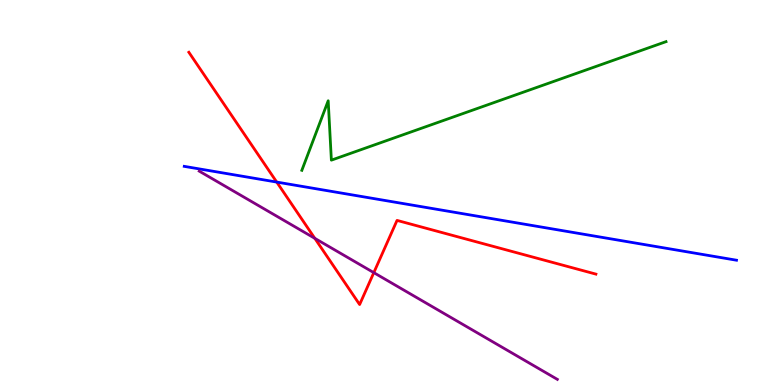[{'lines': ['blue', 'red'], 'intersections': [{'x': 3.57, 'y': 5.27}]}, {'lines': ['green', 'red'], 'intersections': []}, {'lines': ['purple', 'red'], 'intersections': [{'x': 4.06, 'y': 3.81}, {'x': 4.82, 'y': 2.92}]}, {'lines': ['blue', 'green'], 'intersections': []}, {'lines': ['blue', 'purple'], 'intersections': []}, {'lines': ['green', 'purple'], 'intersections': []}]